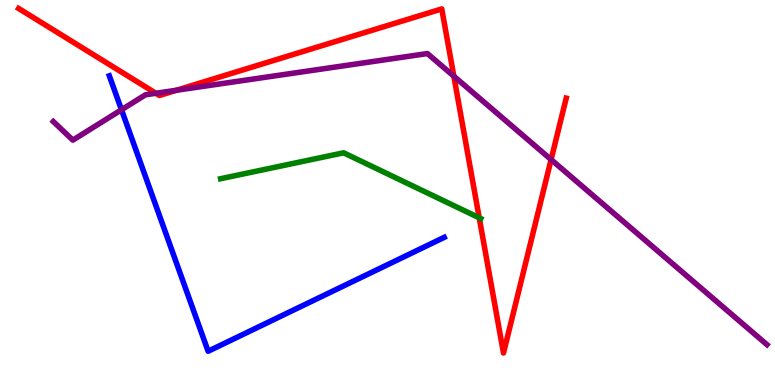[{'lines': ['blue', 'red'], 'intersections': []}, {'lines': ['green', 'red'], 'intersections': [{'x': 6.18, 'y': 4.34}]}, {'lines': ['purple', 'red'], 'intersections': [{'x': 2.01, 'y': 7.58}, {'x': 2.28, 'y': 7.66}, {'x': 5.86, 'y': 8.02}, {'x': 7.11, 'y': 5.85}]}, {'lines': ['blue', 'green'], 'intersections': []}, {'lines': ['blue', 'purple'], 'intersections': [{'x': 1.57, 'y': 7.15}]}, {'lines': ['green', 'purple'], 'intersections': []}]